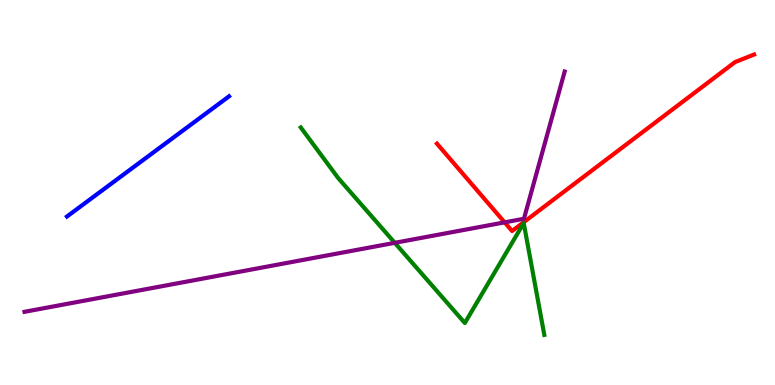[{'lines': ['blue', 'red'], 'intersections': []}, {'lines': ['green', 'red'], 'intersections': []}, {'lines': ['purple', 'red'], 'intersections': [{'x': 6.51, 'y': 4.22}]}, {'lines': ['blue', 'green'], 'intersections': []}, {'lines': ['blue', 'purple'], 'intersections': []}, {'lines': ['green', 'purple'], 'intersections': [{'x': 5.09, 'y': 3.69}]}]